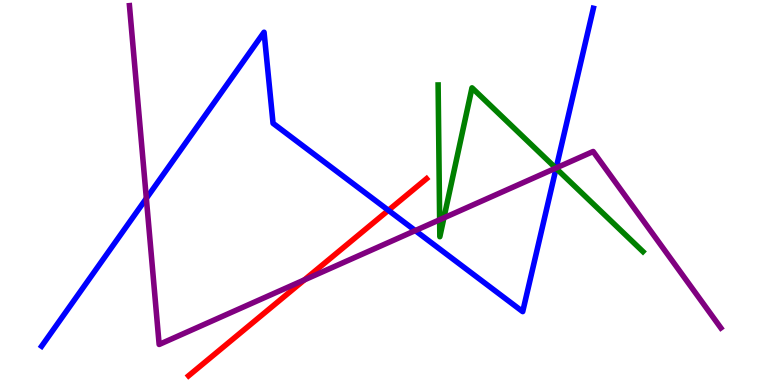[{'lines': ['blue', 'red'], 'intersections': [{'x': 5.01, 'y': 4.54}]}, {'lines': ['green', 'red'], 'intersections': []}, {'lines': ['purple', 'red'], 'intersections': [{'x': 3.93, 'y': 2.73}]}, {'lines': ['blue', 'green'], 'intersections': [{'x': 7.18, 'y': 5.63}]}, {'lines': ['blue', 'purple'], 'intersections': [{'x': 1.89, 'y': 4.85}, {'x': 5.36, 'y': 4.01}, {'x': 7.18, 'y': 5.64}]}, {'lines': ['green', 'purple'], 'intersections': [{'x': 5.67, 'y': 4.29}, {'x': 5.73, 'y': 4.34}, {'x': 7.17, 'y': 5.63}]}]